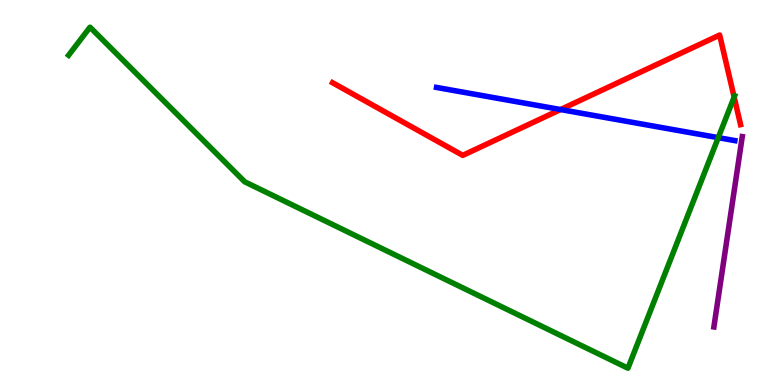[{'lines': ['blue', 'red'], 'intersections': [{'x': 7.23, 'y': 7.15}]}, {'lines': ['green', 'red'], 'intersections': [{'x': 9.47, 'y': 7.48}]}, {'lines': ['purple', 'red'], 'intersections': []}, {'lines': ['blue', 'green'], 'intersections': [{'x': 9.27, 'y': 6.42}]}, {'lines': ['blue', 'purple'], 'intersections': []}, {'lines': ['green', 'purple'], 'intersections': []}]